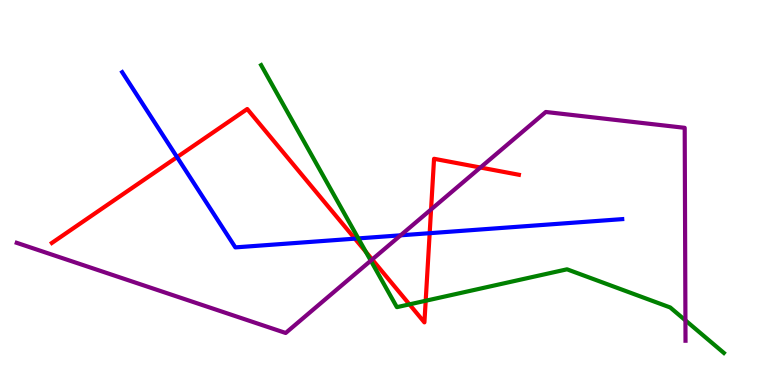[{'lines': ['blue', 'red'], 'intersections': [{'x': 2.28, 'y': 5.92}, {'x': 4.58, 'y': 3.8}, {'x': 5.54, 'y': 3.94}]}, {'lines': ['green', 'red'], 'intersections': [{'x': 4.72, 'y': 3.46}, {'x': 5.28, 'y': 2.09}, {'x': 5.49, 'y': 2.19}]}, {'lines': ['purple', 'red'], 'intersections': [{'x': 4.8, 'y': 3.26}, {'x': 5.56, 'y': 4.56}, {'x': 6.2, 'y': 5.65}]}, {'lines': ['blue', 'green'], 'intersections': [{'x': 4.62, 'y': 3.81}]}, {'lines': ['blue', 'purple'], 'intersections': [{'x': 5.17, 'y': 3.89}]}, {'lines': ['green', 'purple'], 'intersections': [{'x': 4.78, 'y': 3.23}, {'x': 8.84, 'y': 1.68}]}]